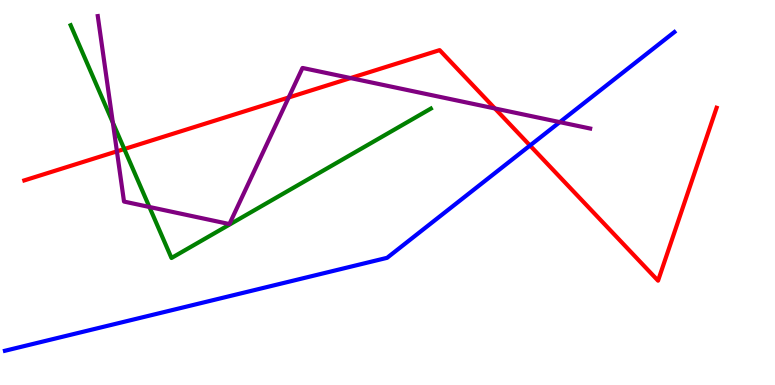[{'lines': ['blue', 'red'], 'intersections': [{'x': 6.84, 'y': 6.22}]}, {'lines': ['green', 'red'], 'intersections': [{'x': 1.6, 'y': 6.13}]}, {'lines': ['purple', 'red'], 'intersections': [{'x': 1.51, 'y': 6.07}, {'x': 3.72, 'y': 7.47}, {'x': 4.52, 'y': 7.97}, {'x': 6.39, 'y': 7.18}]}, {'lines': ['blue', 'green'], 'intersections': []}, {'lines': ['blue', 'purple'], 'intersections': [{'x': 7.22, 'y': 6.83}]}, {'lines': ['green', 'purple'], 'intersections': [{'x': 1.46, 'y': 6.81}, {'x': 1.93, 'y': 4.62}]}]